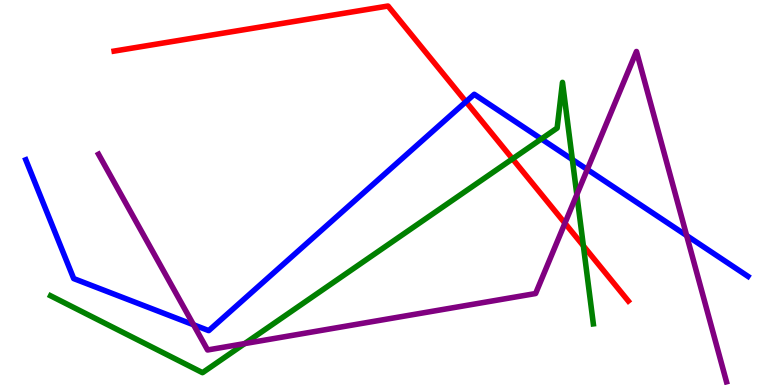[{'lines': ['blue', 'red'], 'intersections': [{'x': 6.01, 'y': 7.36}]}, {'lines': ['green', 'red'], 'intersections': [{'x': 6.61, 'y': 5.87}, {'x': 7.53, 'y': 3.61}]}, {'lines': ['purple', 'red'], 'intersections': [{'x': 7.29, 'y': 4.2}]}, {'lines': ['blue', 'green'], 'intersections': [{'x': 6.99, 'y': 6.39}, {'x': 7.39, 'y': 5.86}]}, {'lines': ['blue', 'purple'], 'intersections': [{'x': 2.5, 'y': 1.56}, {'x': 7.58, 'y': 5.6}, {'x': 8.86, 'y': 3.88}]}, {'lines': ['green', 'purple'], 'intersections': [{'x': 3.16, 'y': 1.08}, {'x': 7.44, 'y': 4.95}]}]